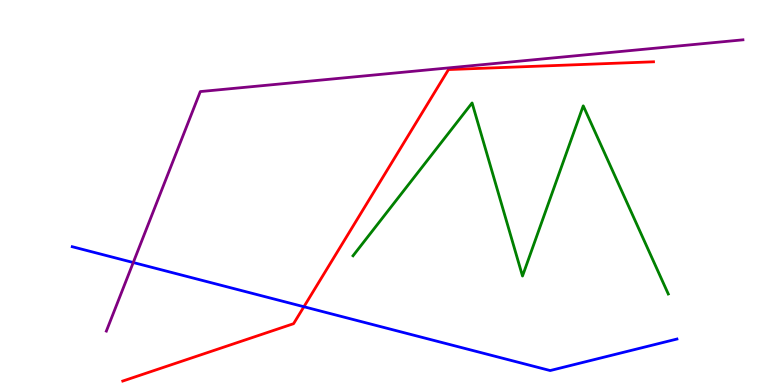[{'lines': ['blue', 'red'], 'intersections': [{'x': 3.92, 'y': 2.03}]}, {'lines': ['green', 'red'], 'intersections': []}, {'lines': ['purple', 'red'], 'intersections': []}, {'lines': ['blue', 'green'], 'intersections': []}, {'lines': ['blue', 'purple'], 'intersections': [{'x': 1.72, 'y': 3.18}]}, {'lines': ['green', 'purple'], 'intersections': []}]